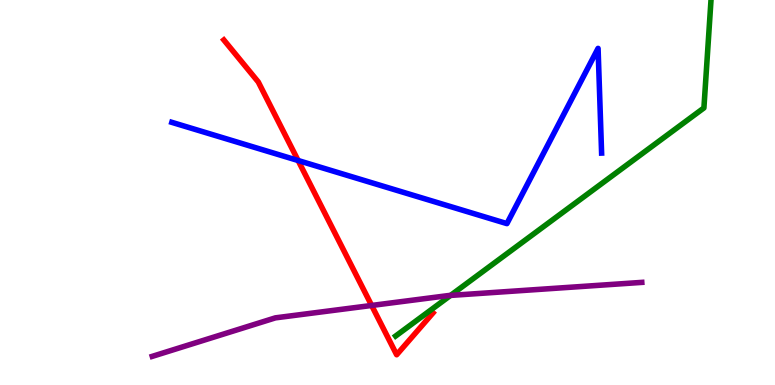[{'lines': ['blue', 'red'], 'intersections': [{'x': 3.85, 'y': 5.83}]}, {'lines': ['green', 'red'], 'intersections': []}, {'lines': ['purple', 'red'], 'intersections': [{'x': 4.8, 'y': 2.07}]}, {'lines': ['blue', 'green'], 'intersections': []}, {'lines': ['blue', 'purple'], 'intersections': []}, {'lines': ['green', 'purple'], 'intersections': [{'x': 5.81, 'y': 2.33}]}]